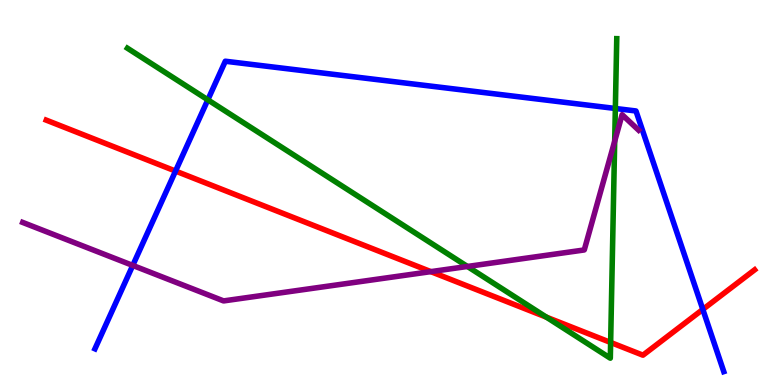[{'lines': ['blue', 'red'], 'intersections': [{'x': 2.27, 'y': 5.56}, {'x': 9.07, 'y': 1.96}]}, {'lines': ['green', 'red'], 'intersections': [{'x': 7.05, 'y': 1.76}, {'x': 7.88, 'y': 1.11}]}, {'lines': ['purple', 'red'], 'intersections': [{'x': 5.56, 'y': 2.94}]}, {'lines': ['blue', 'green'], 'intersections': [{'x': 2.68, 'y': 7.41}, {'x': 7.94, 'y': 7.18}]}, {'lines': ['blue', 'purple'], 'intersections': [{'x': 1.71, 'y': 3.11}]}, {'lines': ['green', 'purple'], 'intersections': [{'x': 6.03, 'y': 3.08}, {'x': 7.93, 'y': 6.33}]}]